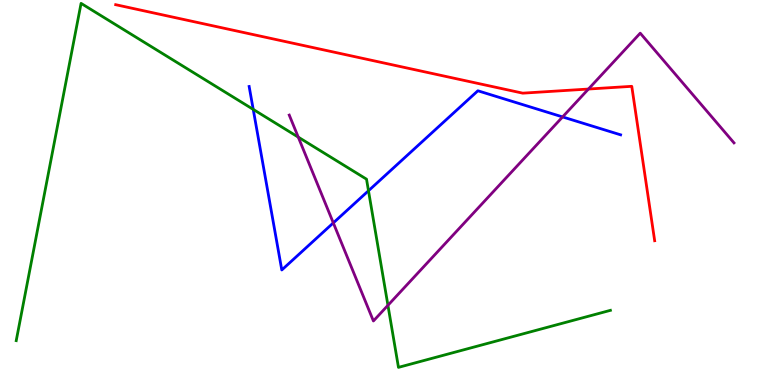[{'lines': ['blue', 'red'], 'intersections': []}, {'lines': ['green', 'red'], 'intersections': []}, {'lines': ['purple', 'red'], 'intersections': [{'x': 7.59, 'y': 7.69}]}, {'lines': ['blue', 'green'], 'intersections': [{'x': 3.27, 'y': 7.16}, {'x': 4.75, 'y': 5.05}]}, {'lines': ['blue', 'purple'], 'intersections': [{'x': 4.3, 'y': 4.21}, {'x': 7.26, 'y': 6.96}]}, {'lines': ['green', 'purple'], 'intersections': [{'x': 3.85, 'y': 6.44}, {'x': 5.01, 'y': 2.07}]}]